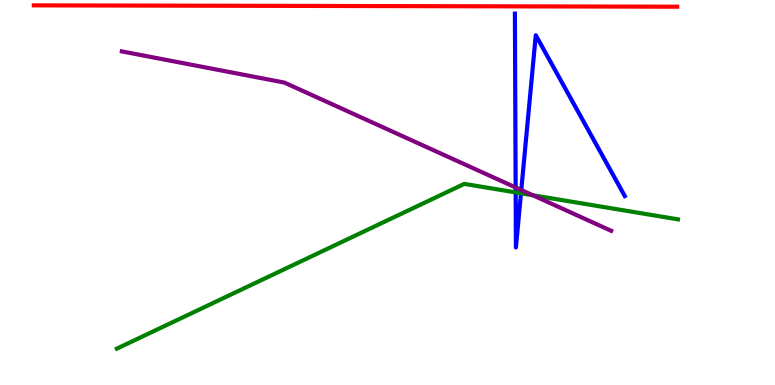[{'lines': ['blue', 'red'], 'intersections': []}, {'lines': ['green', 'red'], 'intersections': []}, {'lines': ['purple', 'red'], 'intersections': []}, {'lines': ['blue', 'green'], 'intersections': [{'x': 6.65, 'y': 5.0}, {'x': 6.72, 'y': 4.98}]}, {'lines': ['blue', 'purple'], 'intersections': [{'x': 6.65, 'y': 5.13}, {'x': 6.73, 'y': 5.06}]}, {'lines': ['green', 'purple'], 'intersections': [{'x': 6.88, 'y': 4.93}]}]